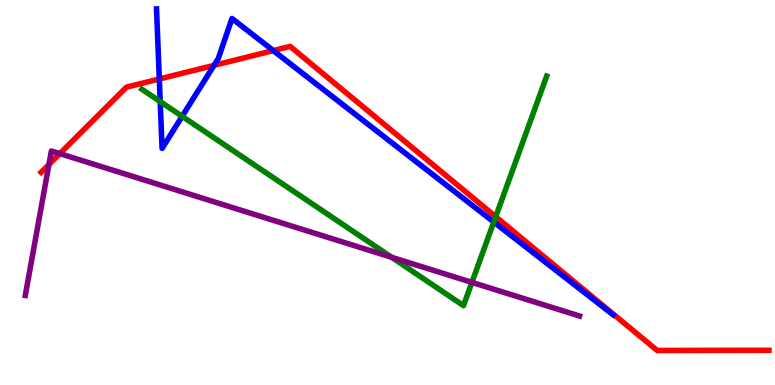[{'lines': ['blue', 'red'], 'intersections': [{'x': 2.06, 'y': 7.95}, {'x': 2.76, 'y': 8.3}, {'x': 3.53, 'y': 8.69}]}, {'lines': ['green', 'red'], 'intersections': [{'x': 6.4, 'y': 4.37}]}, {'lines': ['purple', 'red'], 'intersections': [{'x': 0.632, 'y': 5.73}, {'x': 0.772, 'y': 6.01}]}, {'lines': ['blue', 'green'], 'intersections': [{'x': 2.07, 'y': 7.36}, {'x': 2.35, 'y': 6.98}, {'x': 6.37, 'y': 4.23}]}, {'lines': ['blue', 'purple'], 'intersections': []}, {'lines': ['green', 'purple'], 'intersections': [{'x': 5.05, 'y': 3.32}, {'x': 6.09, 'y': 2.67}]}]